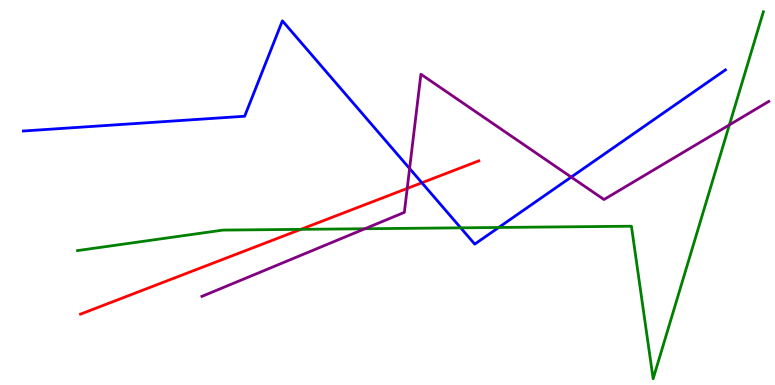[{'lines': ['blue', 'red'], 'intersections': [{'x': 5.44, 'y': 5.25}]}, {'lines': ['green', 'red'], 'intersections': [{'x': 3.88, 'y': 4.04}]}, {'lines': ['purple', 'red'], 'intersections': [{'x': 5.25, 'y': 5.11}]}, {'lines': ['blue', 'green'], 'intersections': [{'x': 5.94, 'y': 4.08}, {'x': 6.44, 'y': 4.09}]}, {'lines': ['blue', 'purple'], 'intersections': [{'x': 5.29, 'y': 5.62}, {'x': 7.37, 'y': 5.4}]}, {'lines': ['green', 'purple'], 'intersections': [{'x': 4.71, 'y': 4.06}, {'x': 9.41, 'y': 6.76}]}]